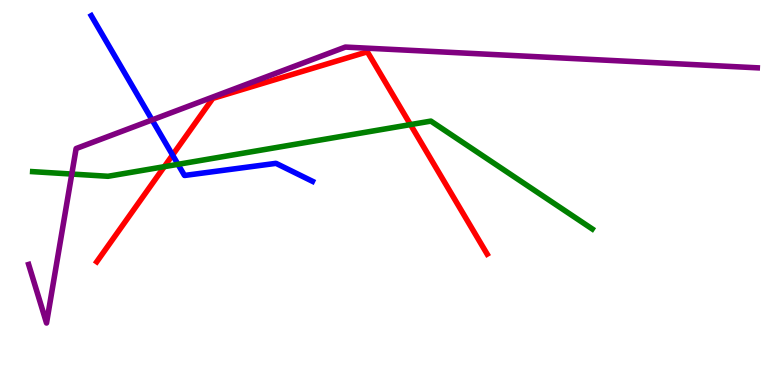[{'lines': ['blue', 'red'], 'intersections': [{'x': 2.23, 'y': 5.97}]}, {'lines': ['green', 'red'], 'intersections': [{'x': 2.12, 'y': 5.67}, {'x': 5.3, 'y': 6.76}]}, {'lines': ['purple', 'red'], 'intersections': []}, {'lines': ['blue', 'green'], 'intersections': [{'x': 2.3, 'y': 5.73}]}, {'lines': ['blue', 'purple'], 'intersections': [{'x': 1.96, 'y': 6.89}]}, {'lines': ['green', 'purple'], 'intersections': [{'x': 0.926, 'y': 5.48}]}]